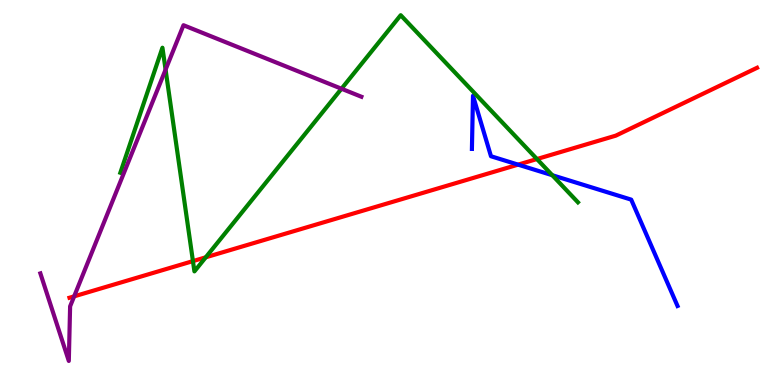[{'lines': ['blue', 'red'], 'intersections': [{'x': 6.69, 'y': 5.72}]}, {'lines': ['green', 'red'], 'intersections': [{'x': 2.49, 'y': 3.22}, {'x': 2.66, 'y': 3.32}, {'x': 6.93, 'y': 5.87}]}, {'lines': ['purple', 'red'], 'intersections': [{'x': 0.957, 'y': 2.3}]}, {'lines': ['blue', 'green'], 'intersections': [{'x': 7.13, 'y': 5.45}]}, {'lines': ['blue', 'purple'], 'intersections': []}, {'lines': ['green', 'purple'], 'intersections': [{'x': 2.14, 'y': 8.19}, {'x': 4.41, 'y': 7.7}]}]